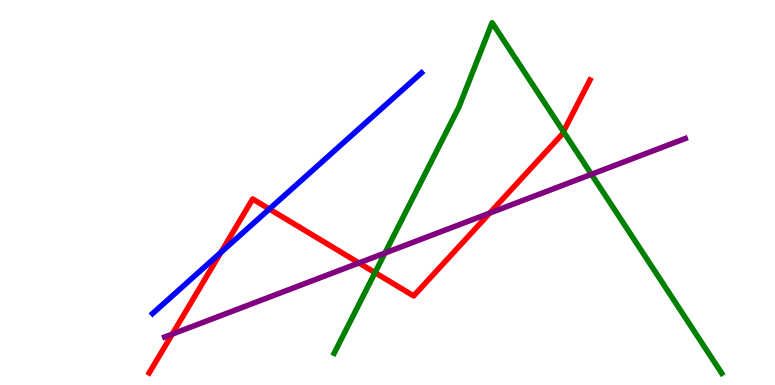[{'lines': ['blue', 'red'], 'intersections': [{'x': 2.85, 'y': 3.44}, {'x': 3.48, 'y': 4.57}]}, {'lines': ['green', 'red'], 'intersections': [{'x': 4.84, 'y': 2.92}, {'x': 7.27, 'y': 6.58}]}, {'lines': ['purple', 'red'], 'intersections': [{'x': 2.22, 'y': 1.32}, {'x': 4.63, 'y': 3.17}, {'x': 6.32, 'y': 4.47}]}, {'lines': ['blue', 'green'], 'intersections': []}, {'lines': ['blue', 'purple'], 'intersections': []}, {'lines': ['green', 'purple'], 'intersections': [{'x': 4.97, 'y': 3.43}, {'x': 7.63, 'y': 5.47}]}]